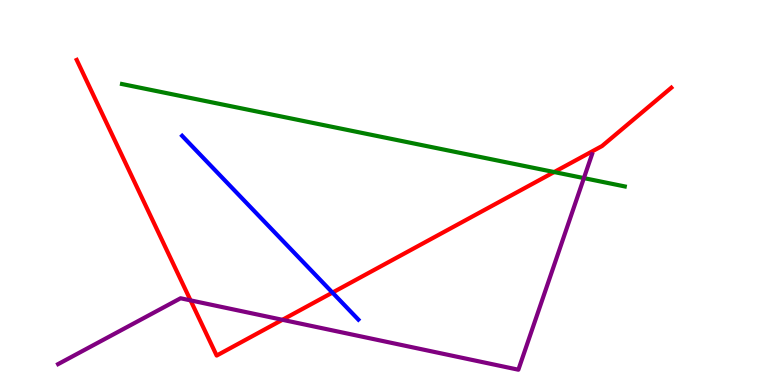[{'lines': ['blue', 'red'], 'intersections': [{'x': 4.29, 'y': 2.4}]}, {'lines': ['green', 'red'], 'intersections': [{'x': 7.15, 'y': 5.53}]}, {'lines': ['purple', 'red'], 'intersections': [{'x': 2.46, 'y': 2.2}, {'x': 3.64, 'y': 1.69}]}, {'lines': ['blue', 'green'], 'intersections': []}, {'lines': ['blue', 'purple'], 'intersections': []}, {'lines': ['green', 'purple'], 'intersections': [{'x': 7.53, 'y': 5.37}]}]